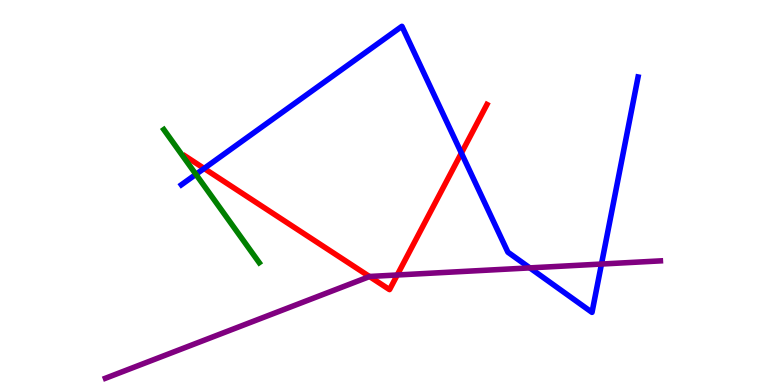[{'lines': ['blue', 'red'], 'intersections': [{'x': 2.63, 'y': 5.62}, {'x': 5.95, 'y': 6.02}]}, {'lines': ['green', 'red'], 'intersections': []}, {'lines': ['purple', 'red'], 'intersections': [{'x': 4.77, 'y': 2.82}, {'x': 5.13, 'y': 2.86}]}, {'lines': ['blue', 'green'], 'intersections': [{'x': 2.53, 'y': 5.47}]}, {'lines': ['blue', 'purple'], 'intersections': [{'x': 6.84, 'y': 3.04}, {'x': 7.76, 'y': 3.14}]}, {'lines': ['green', 'purple'], 'intersections': []}]